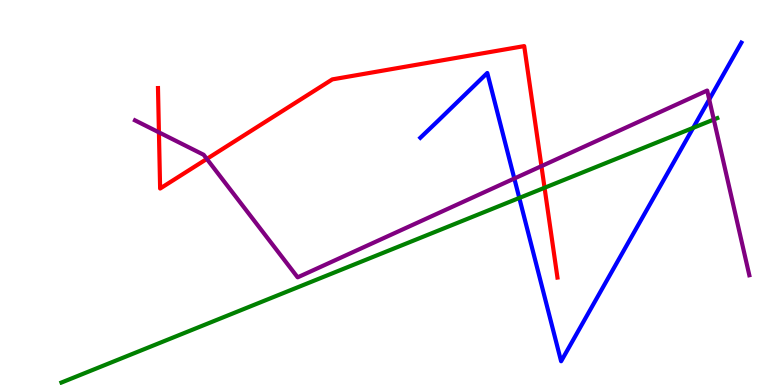[{'lines': ['blue', 'red'], 'intersections': []}, {'lines': ['green', 'red'], 'intersections': [{'x': 7.03, 'y': 5.12}]}, {'lines': ['purple', 'red'], 'intersections': [{'x': 2.05, 'y': 6.56}, {'x': 2.67, 'y': 5.87}, {'x': 6.99, 'y': 5.68}]}, {'lines': ['blue', 'green'], 'intersections': [{'x': 6.7, 'y': 4.86}, {'x': 8.94, 'y': 6.68}]}, {'lines': ['blue', 'purple'], 'intersections': [{'x': 6.64, 'y': 5.36}, {'x': 9.15, 'y': 7.42}]}, {'lines': ['green', 'purple'], 'intersections': [{'x': 9.21, 'y': 6.9}]}]